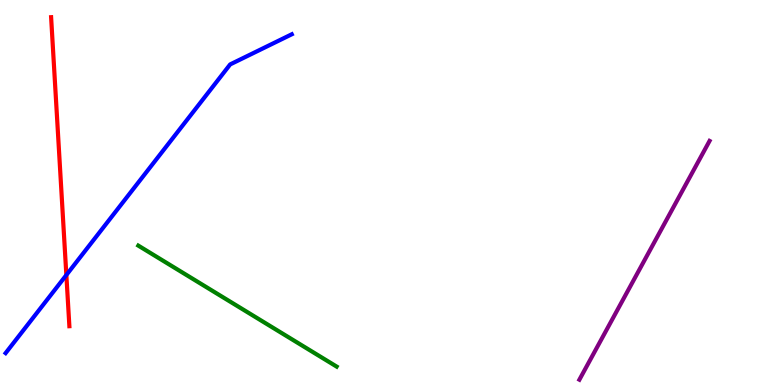[{'lines': ['blue', 'red'], 'intersections': [{'x': 0.856, 'y': 2.86}]}, {'lines': ['green', 'red'], 'intersections': []}, {'lines': ['purple', 'red'], 'intersections': []}, {'lines': ['blue', 'green'], 'intersections': []}, {'lines': ['blue', 'purple'], 'intersections': []}, {'lines': ['green', 'purple'], 'intersections': []}]